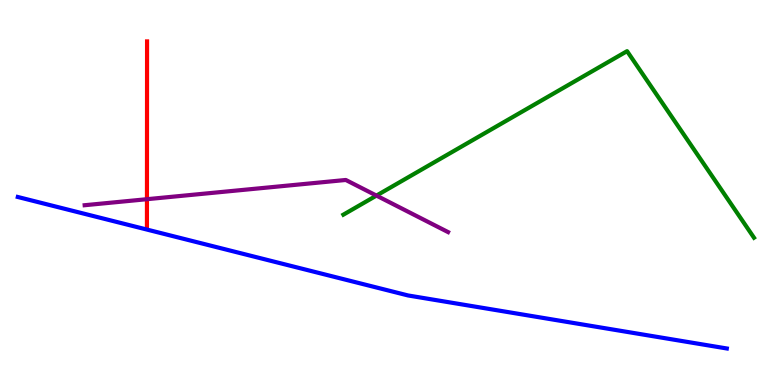[{'lines': ['blue', 'red'], 'intersections': []}, {'lines': ['green', 'red'], 'intersections': []}, {'lines': ['purple', 'red'], 'intersections': [{'x': 1.9, 'y': 4.83}]}, {'lines': ['blue', 'green'], 'intersections': []}, {'lines': ['blue', 'purple'], 'intersections': []}, {'lines': ['green', 'purple'], 'intersections': [{'x': 4.86, 'y': 4.92}]}]